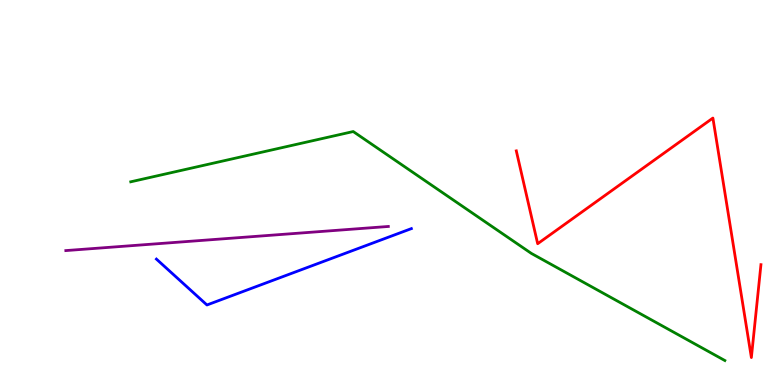[{'lines': ['blue', 'red'], 'intersections': []}, {'lines': ['green', 'red'], 'intersections': []}, {'lines': ['purple', 'red'], 'intersections': []}, {'lines': ['blue', 'green'], 'intersections': []}, {'lines': ['blue', 'purple'], 'intersections': []}, {'lines': ['green', 'purple'], 'intersections': []}]